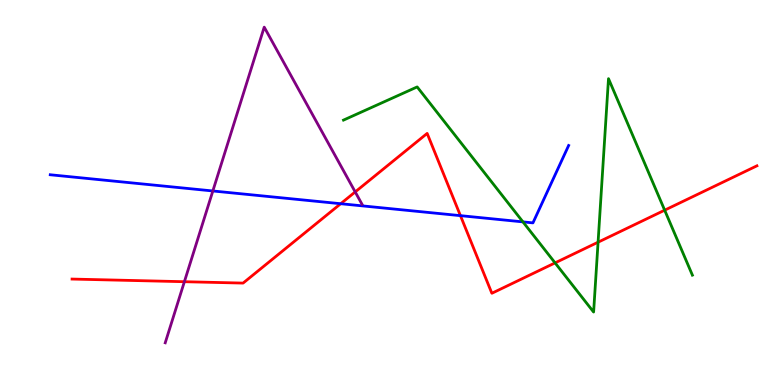[{'lines': ['blue', 'red'], 'intersections': [{'x': 4.4, 'y': 4.71}, {'x': 5.94, 'y': 4.4}]}, {'lines': ['green', 'red'], 'intersections': [{'x': 7.16, 'y': 3.17}, {'x': 7.72, 'y': 3.71}, {'x': 8.58, 'y': 4.54}]}, {'lines': ['purple', 'red'], 'intersections': [{'x': 2.38, 'y': 2.68}, {'x': 4.58, 'y': 5.02}]}, {'lines': ['blue', 'green'], 'intersections': [{'x': 6.75, 'y': 4.24}]}, {'lines': ['blue', 'purple'], 'intersections': [{'x': 2.75, 'y': 5.04}]}, {'lines': ['green', 'purple'], 'intersections': []}]